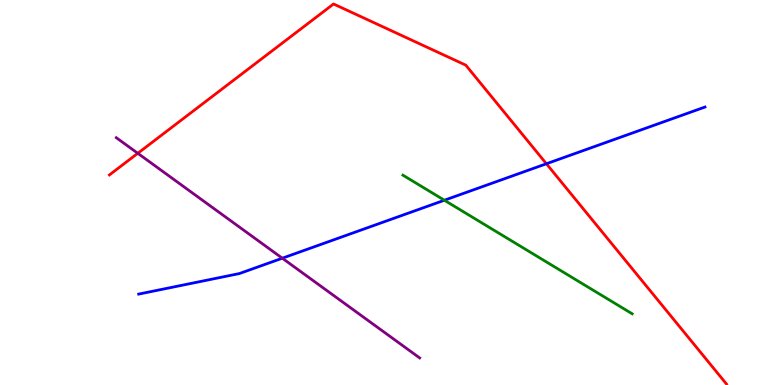[{'lines': ['blue', 'red'], 'intersections': [{'x': 7.05, 'y': 5.75}]}, {'lines': ['green', 'red'], 'intersections': []}, {'lines': ['purple', 'red'], 'intersections': [{'x': 1.78, 'y': 6.02}]}, {'lines': ['blue', 'green'], 'intersections': [{'x': 5.73, 'y': 4.8}]}, {'lines': ['blue', 'purple'], 'intersections': [{'x': 3.64, 'y': 3.29}]}, {'lines': ['green', 'purple'], 'intersections': []}]